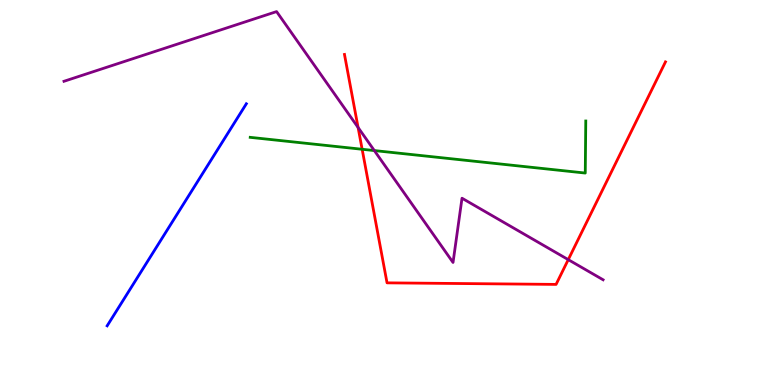[{'lines': ['blue', 'red'], 'intersections': []}, {'lines': ['green', 'red'], 'intersections': [{'x': 4.67, 'y': 6.12}]}, {'lines': ['purple', 'red'], 'intersections': [{'x': 4.62, 'y': 6.69}, {'x': 7.33, 'y': 3.26}]}, {'lines': ['blue', 'green'], 'intersections': []}, {'lines': ['blue', 'purple'], 'intersections': []}, {'lines': ['green', 'purple'], 'intersections': [{'x': 4.83, 'y': 6.09}]}]